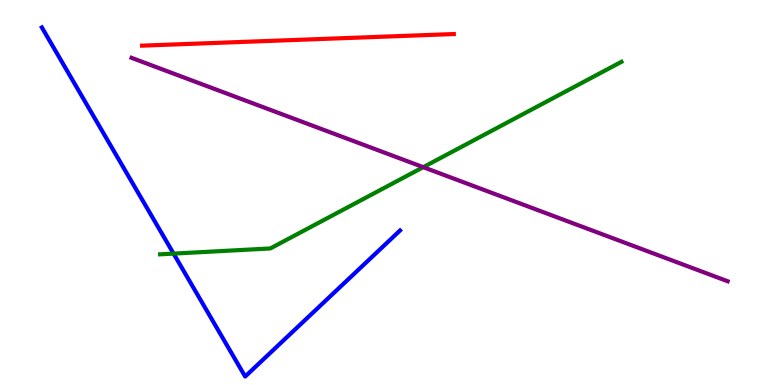[{'lines': ['blue', 'red'], 'intersections': []}, {'lines': ['green', 'red'], 'intersections': []}, {'lines': ['purple', 'red'], 'intersections': []}, {'lines': ['blue', 'green'], 'intersections': [{'x': 2.24, 'y': 3.41}]}, {'lines': ['blue', 'purple'], 'intersections': []}, {'lines': ['green', 'purple'], 'intersections': [{'x': 5.46, 'y': 5.66}]}]